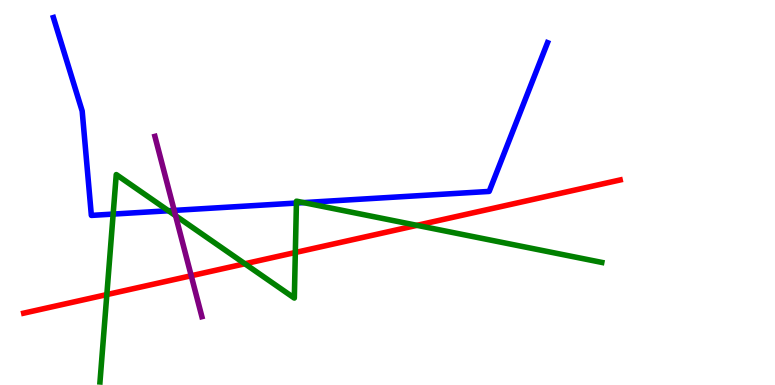[{'lines': ['blue', 'red'], 'intersections': []}, {'lines': ['green', 'red'], 'intersections': [{'x': 1.38, 'y': 2.35}, {'x': 3.16, 'y': 3.15}, {'x': 3.81, 'y': 3.44}, {'x': 5.38, 'y': 4.15}]}, {'lines': ['purple', 'red'], 'intersections': [{'x': 2.47, 'y': 2.84}]}, {'lines': ['blue', 'green'], 'intersections': [{'x': 1.46, 'y': 4.44}, {'x': 2.17, 'y': 4.53}, {'x': 3.82, 'y': 4.73}, {'x': 3.92, 'y': 4.74}]}, {'lines': ['blue', 'purple'], 'intersections': [{'x': 2.25, 'y': 4.53}]}, {'lines': ['green', 'purple'], 'intersections': [{'x': 2.27, 'y': 4.4}]}]